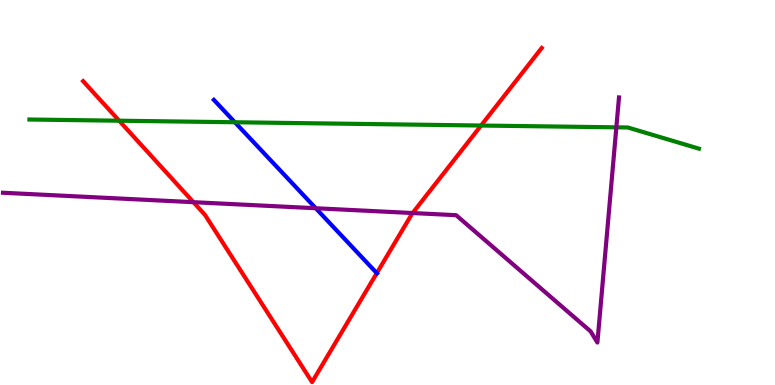[{'lines': ['blue', 'red'], 'intersections': [{'x': 4.86, 'y': 2.91}]}, {'lines': ['green', 'red'], 'intersections': [{'x': 1.54, 'y': 6.86}, {'x': 6.21, 'y': 6.74}]}, {'lines': ['purple', 'red'], 'intersections': [{'x': 2.5, 'y': 4.75}, {'x': 5.32, 'y': 4.47}]}, {'lines': ['blue', 'green'], 'intersections': [{'x': 3.03, 'y': 6.82}]}, {'lines': ['blue', 'purple'], 'intersections': [{'x': 4.07, 'y': 4.59}]}, {'lines': ['green', 'purple'], 'intersections': [{'x': 7.95, 'y': 6.69}]}]